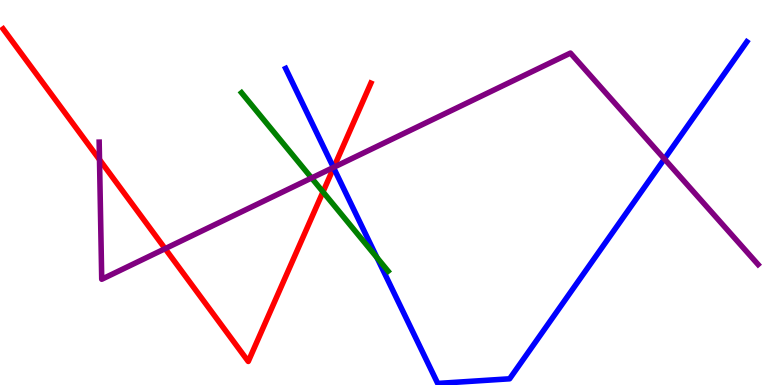[{'lines': ['blue', 'red'], 'intersections': [{'x': 4.3, 'y': 5.64}]}, {'lines': ['green', 'red'], 'intersections': [{'x': 4.17, 'y': 5.02}]}, {'lines': ['purple', 'red'], 'intersections': [{'x': 1.28, 'y': 5.85}, {'x': 2.13, 'y': 3.54}, {'x': 4.31, 'y': 5.66}]}, {'lines': ['blue', 'green'], 'intersections': [{'x': 4.86, 'y': 3.31}]}, {'lines': ['blue', 'purple'], 'intersections': [{'x': 4.3, 'y': 5.65}, {'x': 8.57, 'y': 5.87}]}, {'lines': ['green', 'purple'], 'intersections': [{'x': 4.02, 'y': 5.38}]}]